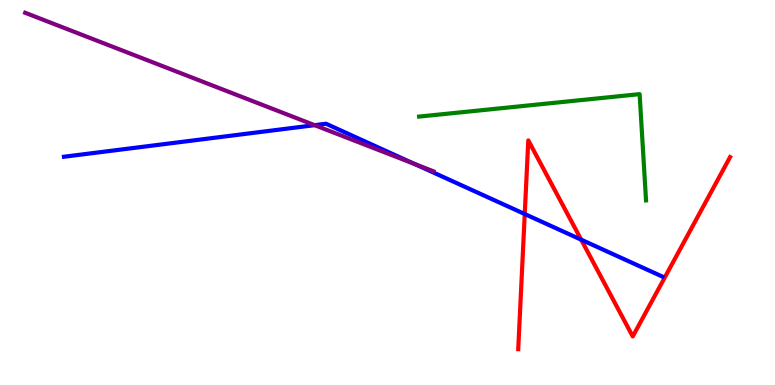[{'lines': ['blue', 'red'], 'intersections': [{'x': 6.77, 'y': 4.44}, {'x': 7.5, 'y': 3.77}]}, {'lines': ['green', 'red'], 'intersections': []}, {'lines': ['purple', 'red'], 'intersections': []}, {'lines': ['blue', 'green'], 'intersections': []}, {'lines': ['blue', 'purple'], 'intersections': [{'x': 4.06, 'y': 6.75}, {'x': 5.35, 'y': 5.74}]}, {'lines': ['green', 'purple'], 'intersections': []}]